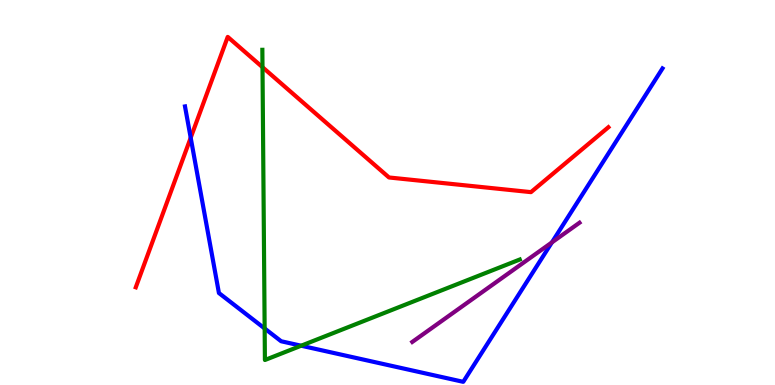[{'lines': ['blue', 'red'], 'intersections': [{'x': 2.46, 'y': 6.42}]}, {'lines': ['green', 'red'], 'intersections': [{'x': 3.39, 'y': 8.25}]}, {'lines': ['purple', 'red'], 'intersections': []}, {'lines': ['blue', 'green'], 'intersections': [{'x': 3.41, 'y': 1.47}, {'x': 3.89, 'y': 1.02}]}, {'lines': ['blue', 'purple'], 'intersections': [{'x': 7.12, 'y': 3.7}]}, {'lines': ['green', 'purple'], 'intersections': []}]